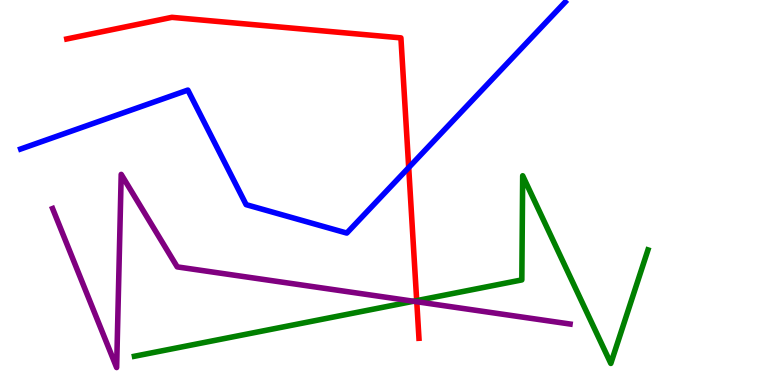[{'lines': ['blue', 'red'], 'intersections': [{'x': 5.27, 'y': 5.65}]}, {'lines': ['green', 'red'], 'intersections': [{'x': 5.38, 'y': 2.19}]}, {'lines': ['purple', 'red'], 'intersections': [{'x': 5.38, 'y': 2.16}]}, {'lines': ['blue', 'green'], 'intersections': []}, {'lines': ['blue', 'purple'], 'intersections': []}, {'lines': ['green', 'purple'], 'intersections': [{'x': 5.34, 'y': 2.18}]}]